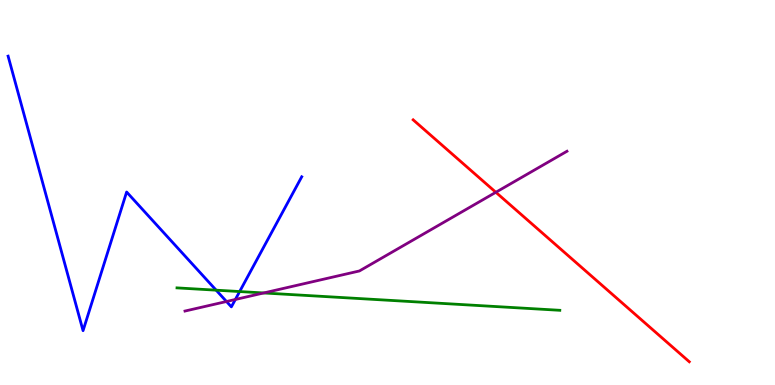[{'lines': ['blue', 'red'], 'intersections': []}, {'lines': ['green', 'red'], 'intersections': []}, {'lines': ['purple', 'red'], 'intersections': [{'x': 6.4, 'y': 5.01}]}, {'lines': ['blue', 'green'], 'intersections': [{'x': 2.79, 'y': 2.46}, {'x': 3.09, 'y': 2.43}]}, {'lines': ['blue', 'purple'], 'intersections': [{'x': 2.92, 'y': 2.17}, {'x': 3.04, 'y': 2.22}]}, {'lines': ['green', 'purple'], 'intersections': [{'x': 3.4, 'y': 2.39}]}]